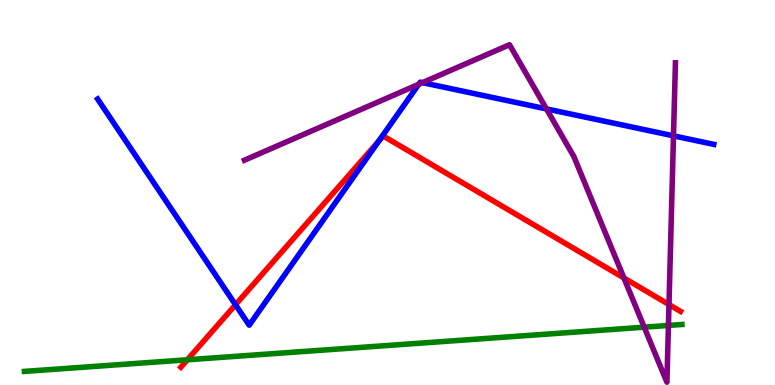[{'lines': ['blue', 'red'], 'intersections': [{'x': 3.04, 'y': 2.08}, {'x': 4.89, 'y': 6.34}]}, {'lines': ['green', 'red'], 'intersections': [{'x': 2.42, 'y': 0.655}]}, {'lines': ['purple', 'red'], 'intersections': [{'x': 8.05, 'y': 2.78}, {'x': 8.63, 'y': 2.09}]}, {'lines': ['blue', 'green'], 'intersections': []}, {'lines': ['blue', 'purple'], 'intersections': [{'x': 5.4, 'y': 7.81}, {'x': 5.45, 'y': 7.85}, {'x': 7.05, 'y': 7.17}, {'x': 8.69, 'y': 6.47}]}, {'lines': ['green', 'purple'], 'intersections': [{'x': 8.31, 'y': 1.5}, {'x': 8.62, 'y': 1.55}]}]